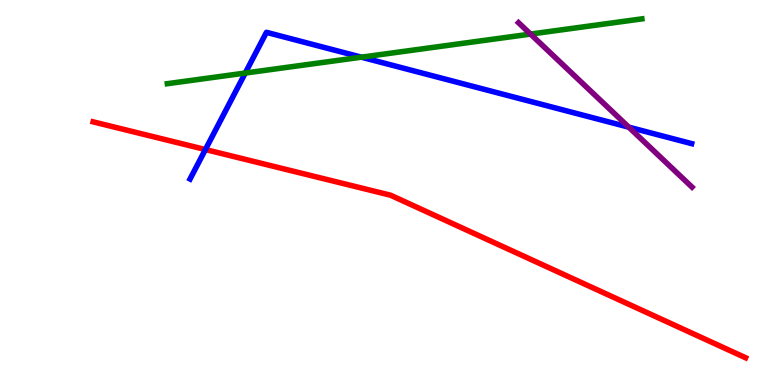[{'lines': ['blue', 'red'], 'intersections': [{'x': 2.65, 'y': 6.12}]}, {'lines': ['green', 'red'], 'intersections': []}, {'lines': ['purple', 'red'], 'intersections': []}, {'lines': ['blue', 'green'], 'intersections': [{'x': 3.16, 'y': 8.1}, {'x': 4.66, 'y': 8.51}]}, {'lines': ['blue', 'purple'], 'intersections': [{'x': 8.11, 'y': 6.7}]}, {'lines': ['green', 'purple'], 'intersections': [{'x': 6.85, 'y': 9.11}]}]